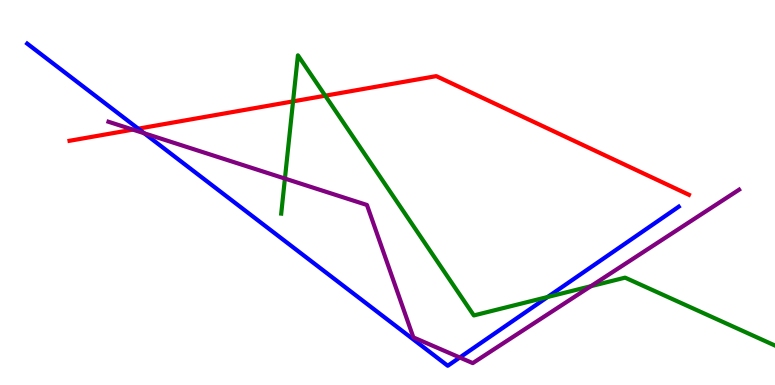[{'lines': ['blue', 'red'], 'intersections': [{'x': 1.78, 'y': 6.66}]}, {'lines': ['green', 'red'], 'intersections': [{'x': 3.78, 'y': 7.37}, {'x': 4.2, 'y': 7.51}]}, {'lines': ['purple', 'red'], 'intersections': [{'x': 1.71, 'y': 6.63}]}, {'lines': ['blue', 'green'], 'intersections': [{'x': 7.07, 'y': 2.29}]}, {'lines': ['blue', 'purple'], 'intersections': [{'x': 1.86, 'y': 6.54}, {'x': 5.93, 'y': 0.714}]}, {'lines': ['green', 'purple'], 'intersections': [{'x': 3.68, 'y': 5.36}, {'x': 7.62, 'y': 2.57}]}]